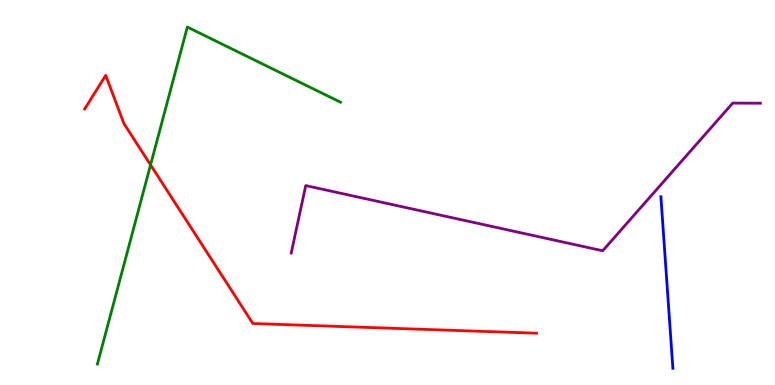[{'lines': ['blue', 'red'], 'intersections': []}, {'lines': ['green', 'red'], 'intersections': [{'x': 1.94, 'y': 5.72}]}, {'lines': ['purple', 'red'], 'intersections': []}, {'lines': ['blue', 'green'], 'intersections': []}, {'lines': ['blue', 'purple'], 'intersections': []}, {'lines': ['green', 'purple'], 'intersections': []}]